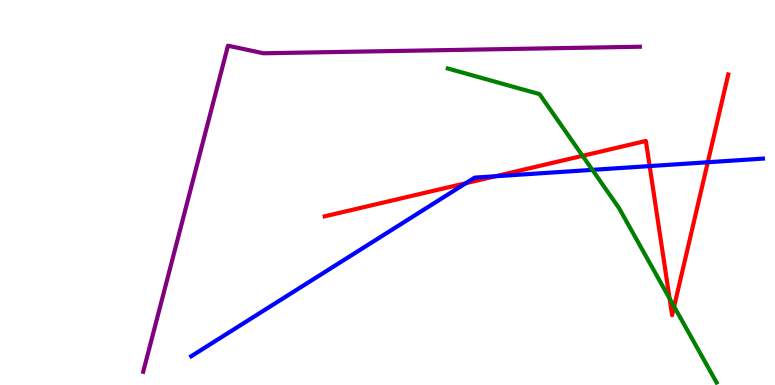[{'lines': ['blue', 'red'], 'intersections': [{'x': 6.01, 'y': 5.24}, {'x': 6.39, 'y': 5.42}, {'x': 8.38, 'y': 5.69}, {'x': 9.13, 'y': 5.79}]}, {'lines': ['green', 'red'], 'intersections': [{'x': 7.52, 'y': 5.95}, {'x': 8.64, 'y': 2.25}, {'x': 8.7, 'y': 2.04}]}, {'lines': ['purple', 'red'], 'intersections': []}, {'lines': ['blue', 'green'], 'intersections': [{'x': 7.64, 'y': 5.59}]}, {'lines': ['blue', 'purple'], 'intersections': []}, {'lines': ['green', 'purple'], 'intersections': []}]